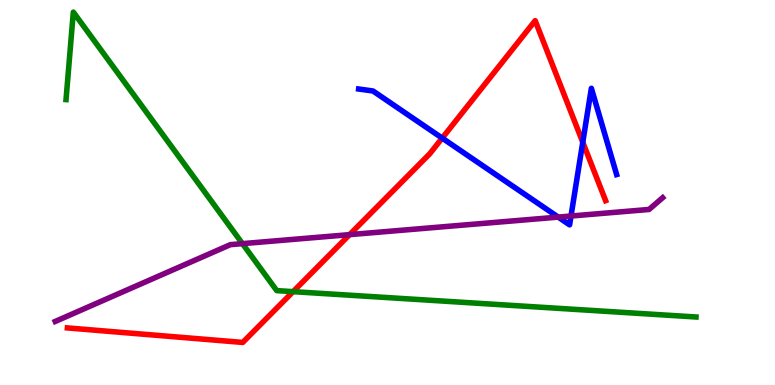[{'lines': ['blue', 'red'], 'intersections': [{'x': 5.71, 'y': 6.41}, {'x': 7.52, 'y': 6.31}]}, {'lines': ['green', 'red'], 'intersections': [{'x': 3.78, 'y': 2.42}]}, {'lines': ['purple', 'red'], 'intersections': [{'x': 4.51, 'y': 3.91}]}, {'lines': ['blue', 'green'], 'intersections': []}, {'lines': ['blue', 'purple'], 'intersections': [{'x': 7.2, 'y': 4.36}, {'x': 7.37, 'y': 4.39}]}, {'lines': ['green', 'purple'], 'intersections': [{'x': 3.13, 'y': 3.67}]}]